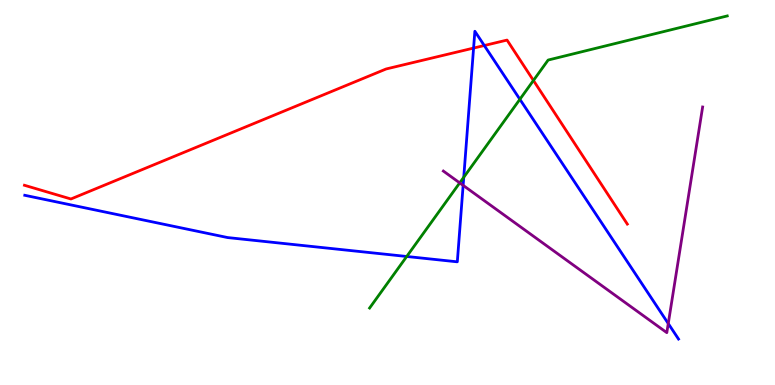[{'lines': ['blue', 'red'], 'intersections': [{'x': 6.11, 'y': 8.75}, {'x': 6.25, 'y': 8.82}]}, {'lines': ['green', 'red'], 'intersections': [{'x': 6.88, 'y': 7.91}]}, {'lines': ['purple', 'red'], 'intersections': []}, {'lines': ['blue', 'green'], 'intersections': [{'x': 5.25, 'y': 3.34}, {'x': 5.98, 'y': 5.4}, {'x': 6.71, 'y': 7.42}]}, {'lines': ['blue', 'purple'], 'intersections': [{'x': 5.98, 'y': 5.19}, {'x': 8.62, 'y': 1.6}]}, {'lines': ['green', 'purple'], 'intersections': [{'x': 5.93, 'y': 5.25}]}]